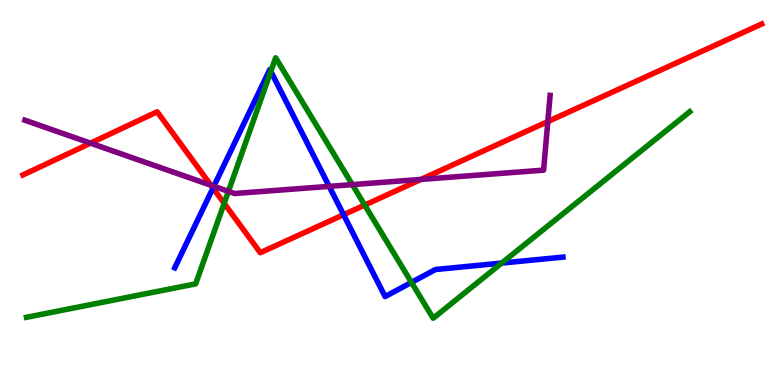[{'lines': ['blue', 'red'], 'intersections': [{'x': 2.75, 'y': 5.12}, {'x': 4.43, 'y': 4.42}]}, {'lines': ['green', 'red'], 'intersections': [{'x': 2.89, 'y': 4.72}, {'x': 4.71, 'y': 4.67}]}, {'lines': ['purple', 'red'], 'intersections': [{'x': 1.17, 'y': 6.28}, {'x': 2.72, 'y': 5.19}, {'x': 5.43, 'y': 5.34}, {'x': 7.07, 'y': 6.84}]}, {'lines': ['blue', 'green'], 'intersections': [{'x': 3.49, 'y': 8.15}, {'x': 5.31, 'y': 2.67}, {'x': 6.47, 'y': 3.17}]}, {'lines': ['blue', 'purple'], 'intersections': [{'x': 2.76, 'y': 5.16}, {'x': 4.25, 'y': 5.16}]}, {'lines': ['green', 'purple'], 'intersections': [{'x': 2.95, 'y': 5.03}, {'x': 4.55, 'y': 5.2}]}]